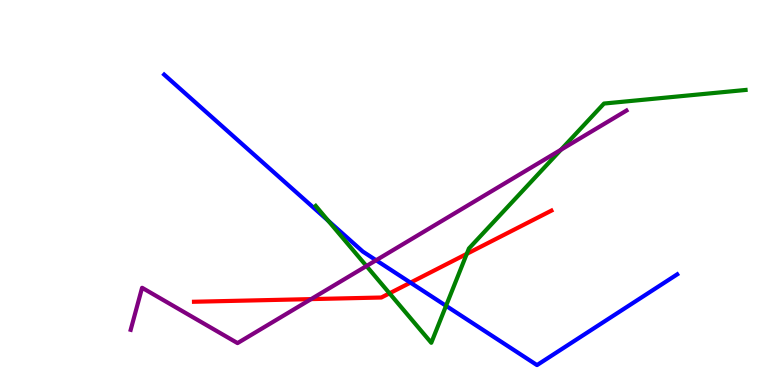[{'lines': ['blue', 'red'], 'intersections': [{'x': 5.3, 'y': 2.66}]}, {'lines': ['green', 'red'], 'intersections': [{'x': 5.03, 'y': 2.38}, {'x': 6.02, 'y': 3.41}]}, {'lines': ['purple', 'red'], 'intersections': [{'x': 4.01, 'y': 2.23}]}, {'lines': ['blue', 'green'], 'intersections': [{'x': 4.24, 'y': 4.27}, {'x': 5.76, 'y': 2.06}]}, {'lines': ['blue', 'purple'], 'intersections': [{'x': 4.85, 'y': 3.24}]}, {'lines': ['green', 'purple'], 'intersections': [{'x': 4.73, 'y': 3.09}, {'x': 7.24, 'y': 6.11}]}]